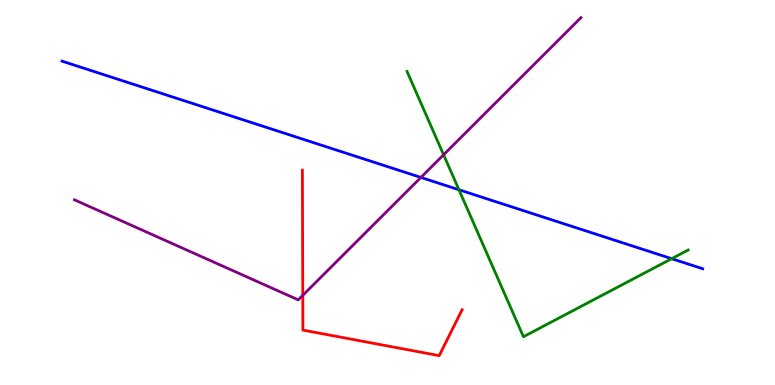[{'lines': ['blue', 'red'], 'intersections': []}, {'lines': ['green', 'red'], 'intersections': []}, {'lines': ['purple', 'red'], 'intersections': [{'x': 3.91, 'y': 2.33}]}, {'lines': ['blue', 'green'], 'intersections': [{'x': 5.92, 'y': 5.07}, {'x': 8.67, 'y': 3.28}]}, {'lines': ['blue', 'purple'], 'intersections': [{'x': 5.43, 'y': 5.39}]}, {'lines': ['green', 'purple'], 'intersections': [{'x': 5.72, 'y': 5.98}]}]